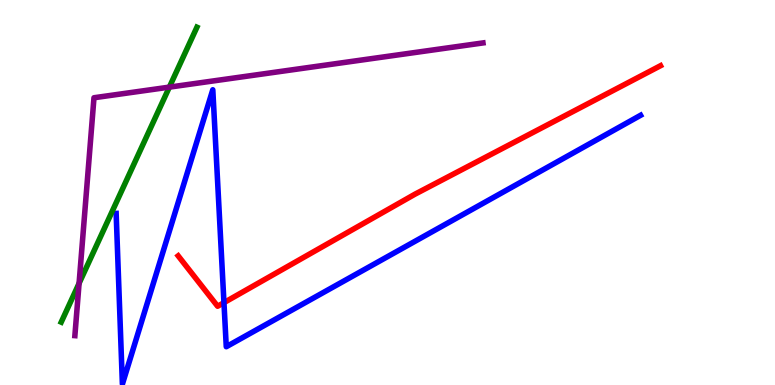[{'lines': ['blue', 'red'], 'intersections': [{'x': 2.89, 'y': 2.14}]}, {'lines': ['green', 'red'], 'intersections': []}, {'lines': ['purple', 'red'], 'intersections': []}, {'lines': ['blue', 'green'], 'intersections': []}, {'lines': ['blue', 'purple'], 'intersections': []}, {'lines': ['green', 'purple'], 'intersections': [{'x': 1.02, 'y': 2.64}, {'x': 2.19, 'y': 7.74}]}]